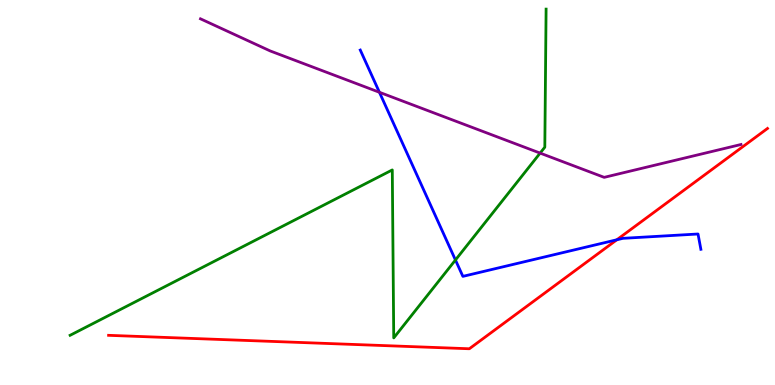[{'lines': ['blue', 'red'], 'intersections': [{'x': 7.96, 'y': 3.77}]}, {'lines': ['green', 'red'], 'intersections': []}, {'lines': ['purple', 'red'], 'intersections': []}, {'lines': ['blue', 'green'], 'intersections': [{'x': 5.88, 'y': 3.25}]}, {'lines': ['blue', 'purple'], 'intersections': [{'x': 4.9, 'y': 7.6}]}, {'lines': ['green', 'purple'], 'intersections': [{'x': 6.97, 'y': 6.02}]}]